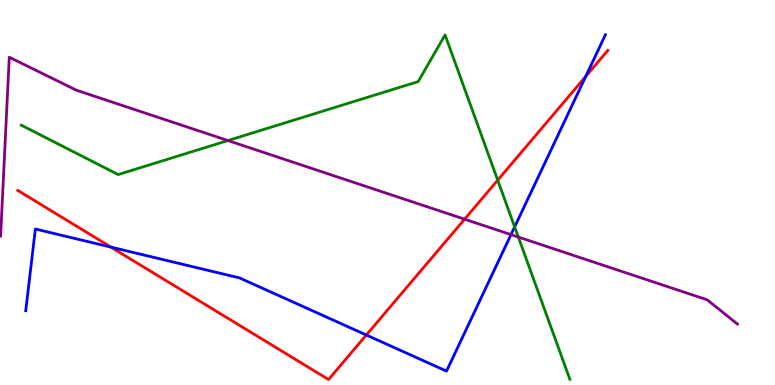[{'lines': ['blue', 'red'], 'intersections': [{'x': 1.43, 'y': 3.58}, {'x': 4.73, 'y': 1.3}, {'x': 7.56, 'y': 8.02}]}, {'lines': ['green', 'red'], 'intersections': [{'x': 6.42, 'y': 5.32}]}, {'lines': ['purple', 'red'], 'intersections': [{'x': 5.99, 'y': 4.31}]}, {'lines': ['blue', 'green'], 'intersections': [{'x': 6.64, 'y': 4.11}]}, {'lines': ['blue', 'purple'], 'intersections': [{'x': 6.59, 'y': 3.91}]}, {'lines': ['green', 'purple'], 'intersections': [{'x': 2.94, 'y': 6.35}, {'x': 6.69, 'y': 3.84}]}]